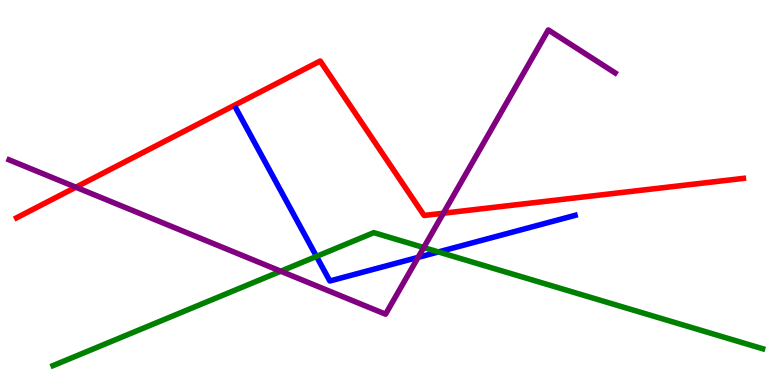[{'lines': ['blue', 'red'], 'intersections': []}, {'lines': ['green', 'red'], 'intersections': []}, {'lines': ['purple', 'red'], 'intersections': [{'x': 0.979, 'y': 5.14}, {'x': 5.72, 'y': 4.46}]}, {'lines': ['blue', 'green'], 'intersections': [{'x': 4.08, 'y': 3.34}, {'x': 5.66, 'y': 3.46}]}, {'lines': ['blue', 'purple'], 'intersections': [{'x': 5.39, 'y': 3.31}]}, {'lines': ['green', 'purple'], 'intersections': [{'x': 3.62, 'y': 2.96}, {'x': 5.47, 'y': 3.57}]}]